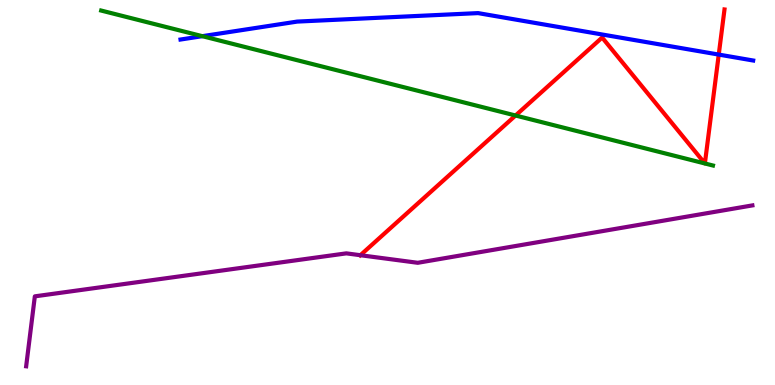[{'lines': ['blue', 'red'], 'intersections': [{'x': 9.27, 'y': 8.58}]}, {'lines': ['green', 'red'], 'intersections': [{'x': 6.65, 'y': 7.0}]}, {'lines': ['purple', 'red'], 'intersections': [{'x': 4.65, 'y': 3.37}]}, {'lines': ['blue', 'green'], 'intersections': [{'x': 2.61, 'y': 9.06}]}, {'lines': ['blue', 'purple'], 'intersections': []}, {'lines': ['green', 'purple'], 'intersections': []}]